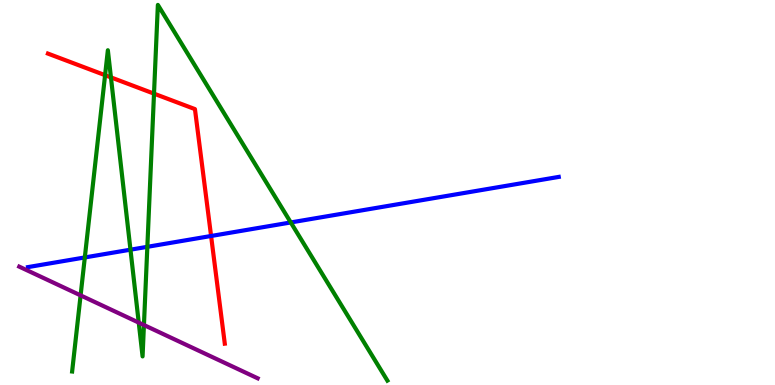[{'lines': ['blue', 'red'], 'intersections': [{'x': 2.72, 'y': 3.87}]}, {'lines': ['green', 'red'], 'intersections': [{'x': 1.36, 'y': 8.05}, {'x': 1.43, 'y': 7.99}, {'x': 1.99, 'y': 7.57}]}, {'lines': ['purple', 'red'], 'intersections': []}, {'lines': ['blue', 'green'], 'intersections': [{'x': 1.09, 'y': 3.31}, {'x': 1.68, 'y': 3.51}, {'x': 1.9, 'y': 3.59}, {'x': 3.75, 'y': 4.22}]}, {'lines': ['blue', 'purple'], 'intersections': []}, {'lines': ['green', 'purple'], 'intersections': [{'x': 1.04, 'y': 2.33}, {'x': 1.79, 'y': 1.62}, {'x': 1.86, 'y': 1.56}]}]